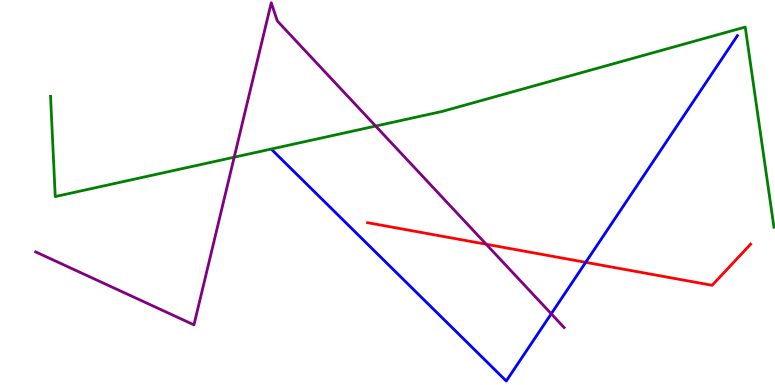[{'lines': ['blue', 'red'], 'intersections': [{'x': 7.56, 'y': 3.19}]}, {'lines': ['green', 'red'], 'intersections': []}, {'lines': ['purple', 'red'], 'intersections': [{'x': 6.27, 'y': 3.66}]}, {'lines': ['blue', 'green'], 'intersections': []}, {'lines': ['blue', 'purple'], 'intersections': [{'x': 7.11, 'y': 1.85}]}, {'lines': ['green', 'purple'], 'intersections': [{'x': 3.02, 'y': 5.92}, {'x': 4.85, 'y': 6.73}]}]